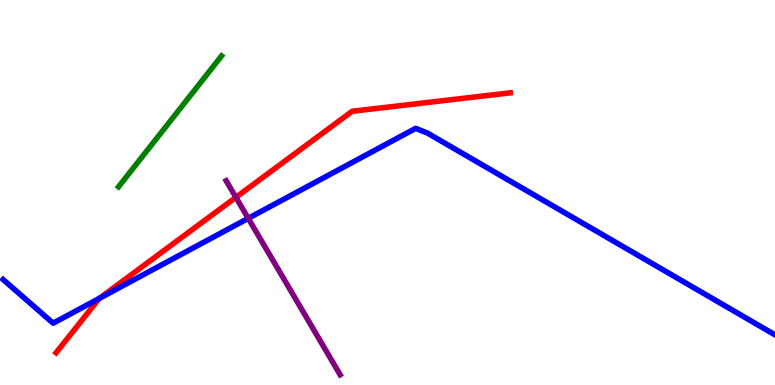[{'lines': ['blue', 'red'], 'intersections': [{'x': 1.28, 'y': 2.25}]}, {'lines': ['green', 'red'], 'intersections': []}, {'lines': ['purple', 'red'], 'intersections': [{'x': 3.04, 'y': 4.87}]}, {'lines': ['blue', 'green'], 'intersections': []}, {'lines': ['blue', 'purple'], 'intersections': [{'x': 3.2, 'y': 4.33}]}, {'lines': ['green', 'purple'], 'intersections': []}]